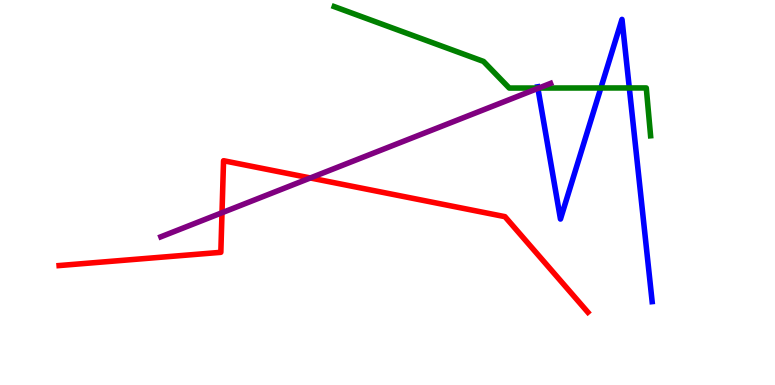[{'lines': ['blue', 'red'], 'intersections': []}, {'lines': ['green', 'red'], 'intersections': []}, {'lines': ['purple', 'red'], 'intersections': [{'x': 2.86, 'y': 4.47}, {'x': 4.0, 'y': 5.38}]}, {'lines': ['blue', 'green'], 'intersections': [{'x': 6.94, 'y': 7.71}, {'x': 7.75, 'y': 7.71}, {'x': 8.12, 'y': 7.72}]}, {'lines': ['blue', 'purple'], 'intersections': [{'x': 6.94, 'y': 7.7}]}, {'lines': ['green', 'purple'], 'intersections': [{'x': 6.95, 'y': 7.71}]}]